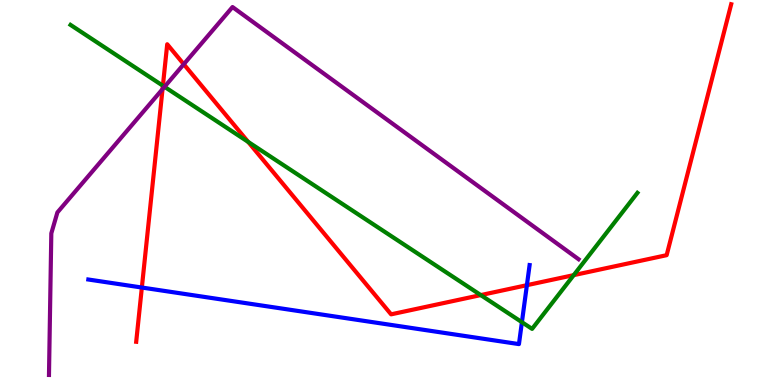[{'lines': ['blue', 'red'], 'intersections': [{'x': 1.83, 'y': 2.53}, {'x': 6.8, 'y': 2.59}]}, {'lines': ['green', 'red'], 'intersections': [{'x': 2.1, 'y': 7.77}, {'x': 3.2, 'y': 6.31}, {'x': 6.2, 'y': 2.34}, {'x': 7.4, 'y': 2.85}]}, {'lines': ['purple', 'red'], 'intersections': [{'x': 2.1, 'y': 7.68}, {'x': 2.37, 'y': 8.33}]}, {'lines': ['blue', 'green'], 'intersections': [{'x': 6.73, 'y': 1.63}]}, {'lines': ['blue', 'purple'], 'intersections': []}, {'lines': ['green', 'purple'], 'intersections': [{'x': 2.12, 'y': 7.75}]}]